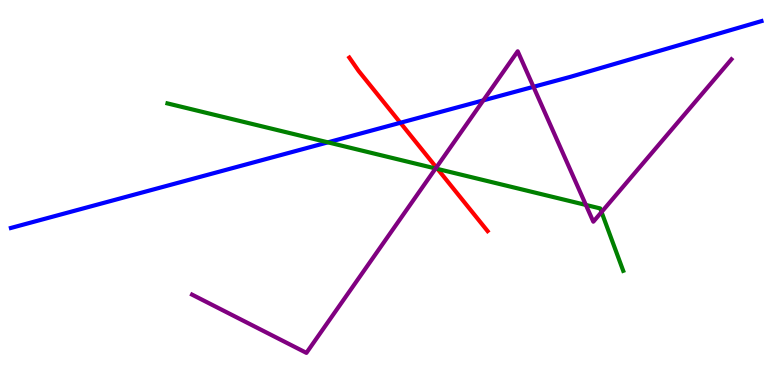[{'lines': ['blue', 'red'], 'intersections': [{'x': 5.17, 'y': 6.81}]}, {'lines': ['green', 'red'], 'intersections': [{'x': 5.65, 'y': 5.61}]}, {'lines': ['purple', 'red'], 'intersections': [{'x': 5.63, 'y': 5.65}]}, {'lines': ['blue', 'green'], 'intersections': [{'x': 4.23, 'y': 6.3}]}, {'lines': ['blue', 'purple'], 'intersections': [{'x': 6.24, 'y': 7.39}, {'x': 6.88, 'y': 7.75}]}, {'lines': ['green', 'purple'], 'intersections': [{'x': 5.62, 'y': 5.62}, {'x': 7.56, 'y': 4.68}, {'x': 7.76, 'y': 4.49}]}]